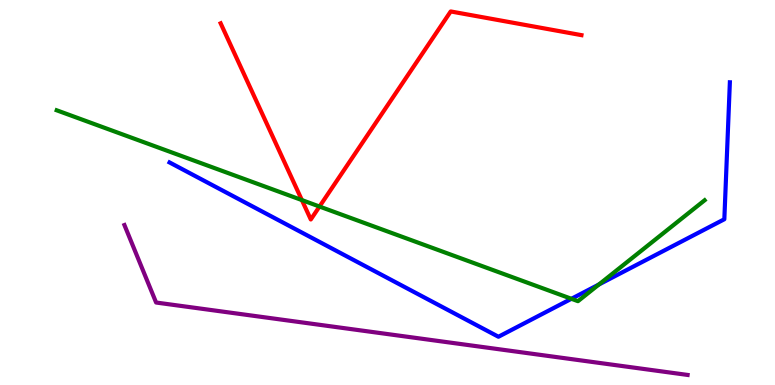[{'lines': ['blue', 'red'], 'intersections': []}, {'lines': ['green', 'red'], 'intersections': [{'x': 3.9, 'y': 4.8}, {'x': 4.12, 'y': 4.64}]}, {'lines': ['purple', 'red'], 'intersections': []}, {'lines': ['blue', 'green'], 'intersections': [{'x': 7.37, 'y': 2.24}, {'x': 7.73, 'y': 2.61}]}, {'lines': ['blue', 'purple'], 'intersections': []}, {'lines': ['green', 'purple'], 'intersections': []}]